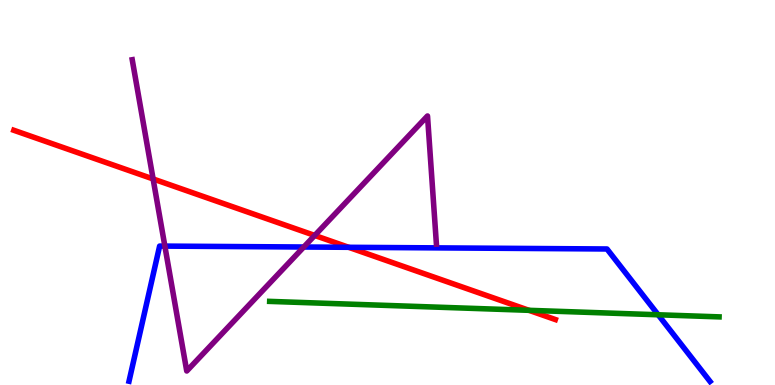[{'lines': ['blue', 'red'], 'intersections': [{'x': 4.5, 'y': 3.58}]}, {'lines': ['green', 'red'], 'intersections': [{'x': 6.83, 'y': 1.94}]}, {'lines': ['purple', 'red'], 'intersections': [{'x': 1.98, 'y': 5.35}, {'x': 4.06, 'y': 3.88}]}, {'lines': ['blue', 'green'], 'intersections': [{'x': 8.49, 'y': 1.82}]}, {'lines': ['blue', 'purple'], 'intersections': [{'x': 2.13, 'y': 3.61}, {'x': 3.92, 'y': 3.58}]}, {'lines': ['green', 'purple'], 'intersections': []}]